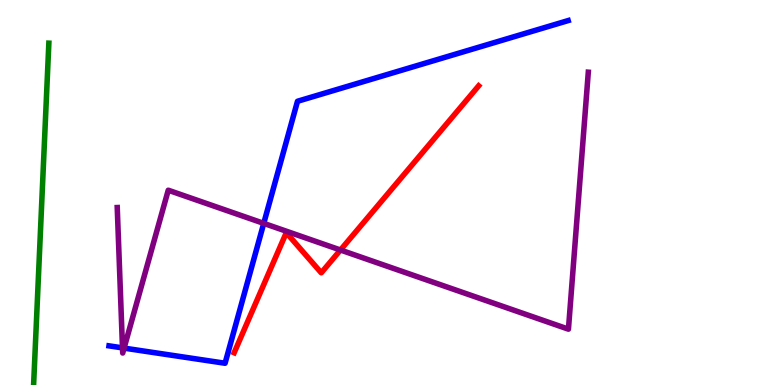[{'lines': ['blue', 'red'], 'intersections': []}, {'lines': ['green', 'red'], 'intersections': []}, {'lines': ['purple', 'red'], 'intersections': [{'x': 4.39, 'y': 3.51}]}, {'lines': ['blue', 'green'], 'intersections': []}, {'lines': ['blue', 'purple'], 'intersections': [{'x': 1.58, 'y': 0.964}, {'x': 1.6, 'y': 0.958}, {'x': 3.4, 'y': 4.2}]}, {'lines': ['green', 'purple'], 'intersections': []}]